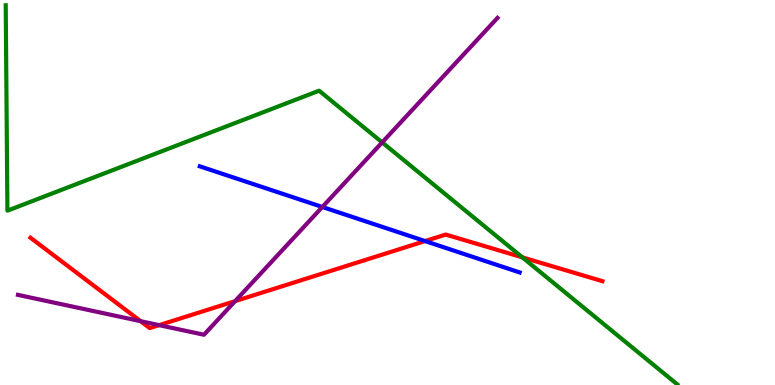[{'lines': ['blue', 'red'], 'intersections': [{'x': 5.48, 'y': 3.74}]}, {'lines': ['green', 'red'], 'intersections': [{'x': 6.74, 'y': 3.32}]}, {'lines': ['purple', 'red'], 'intersections': [{'x': 1.81, 'y': 1.66}, {'x': 2.05, 'y': 1.55}, {'x': 3.03, 'y': 2.18}]}, {'lines': ['blue', 'green'], 'intersections': []}, {'lines': ['blue', 'purple'], 'intersections': [{'x': 4.16, 'y': 4.62}]}, {'lines': ['green', 'purple'], 'intersections': [{'x': 4.93, 'y': 6.3}]}]